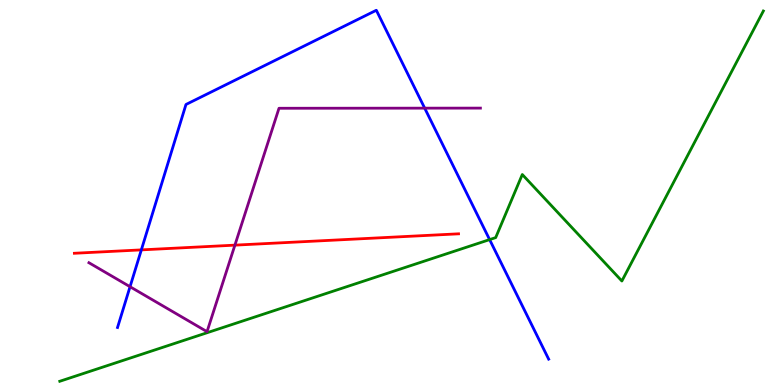[{'lines': ['blue', 'red'], 'intersections': [{'x': 1.82, 'y': 3.51}]}, {'lines': ['green', 'red'], 'intersections': []}, {'lines': ['purple', 'red'], 'intersections': [{'x': 3.03, 'y': 3.63}]}, {'lines': ['blue', 'green'], 'intersections': [{'x': 6.32, 'y': 3.78}]}, {'lines': ['blue', 'purple'], 'intersections': [{'x': 1.68, 'y': 2.55}, {'x': 5.48, 'y': 7.19}]}, {'lines': ['green', 'purple'], 'intersections': []}]